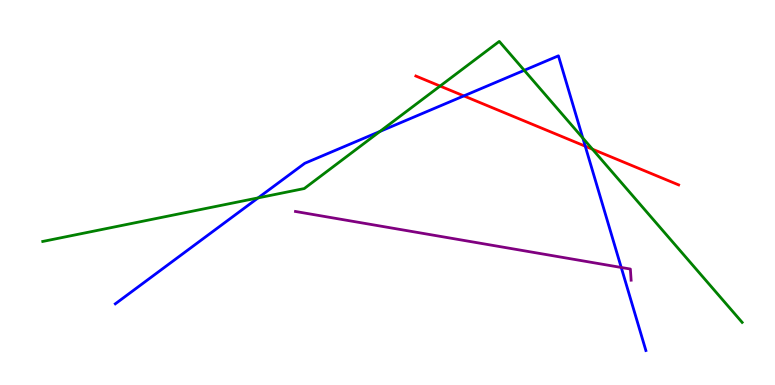[{'lines': ['blue', 'red'], 'intersections': [{'x': 5.98, 'y': 7.51}, {'x': 7.55, 'y': 6.2}]}, {'lines': ['green', 'red'], 'intersections': [{'x': 5.68, 'y': 7.76}, {'x': 7.64, 'y': 6.13}]}, {'lines': ['purple', 'red'], 'intersections': []}, {'lines': ['blue', 'green'], 'intersections': [{'x': 3.33, 'y': 4.86}, {'x': 4.9, 'y': 6.59}, {'x': 6.76, 'y': 8.17}, {'x': 7.52, 'y': 6.41}]}, {'lines': ['blue', 'purple'], 'intersections': [{'x': 8.02, 'y': 3.05}]}, {'lines': ['green', 'purple'], 'intersections': []}]